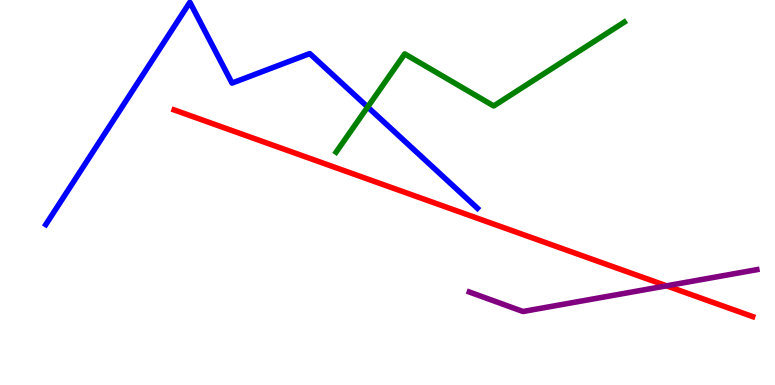[{'lines': ['blue', 'red'], 'intersections': []}, {'lines': ['green', 'red'], 'intersections': []}, {'lines': ['purple', 'red'], 'intersections': [{'x': 8.6, 'y': 2.58}]}, {'lines': ['blue', 'green'], 'intersections': [{'x': 4.74, 'y': 7.22}]}, {'lines': ['blue', 'purple'], 'intersections': []}, {'lines': ['green', 'purple'], 'intersections': []}]